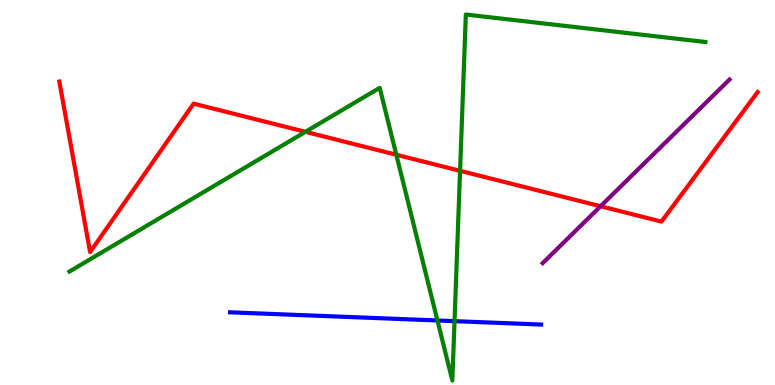[{'lines': ['blue', 'red'], 'intersections': []}, {'lines': ['green', 'red'], 'intersections': [{'x': 3.94, 'y': 6.58}, {'x': 5.11, 'y': 5.98}, {'x': 5.94, 'y': 5.56}]}, {'lines': ['purple', 'red'], 'intersections': [{'x': 7.75, 'y': 4.64}]}, {'lines': ['blue', 'green'], 'intersections': [{'x': 5.64, 'y': 1.68}, {'x': 5.86, 'y': 1.66}]}, {'lines': ['blue', 'purple'], 'intersections': []}, {'lines': ['green', 'purple'], 'intersections': []}]